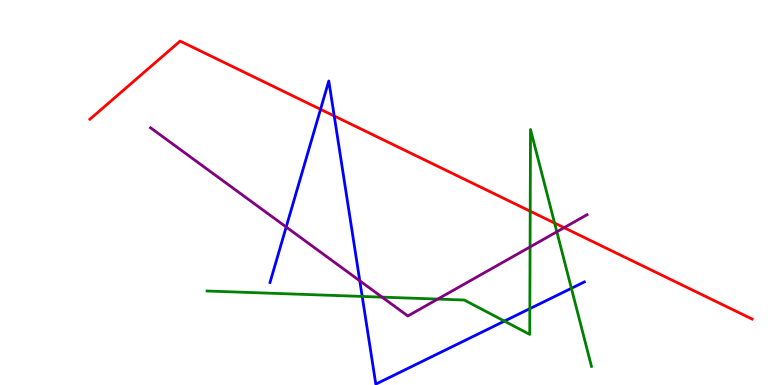[{'lines': ['blue', 'red'], 'intersections': [{'x': 4.14, 'y': 7.16}, {'x': 4.31, 'y': 6.99}]}, {'lines': ['green', 'red'], 'intersections': [{'x': 6.84, 'y': 4.51}, {'x': 7.16, 'y': 4.21}]}, {'lines': ['purple', 'red'], 'intersections': [{'x': 7.28, 'y': 4.09}]}, {'lines': ['blue', 'green'], 'intersections': [{'x': 4.67, 'y': 2.3}, {'x': 6.51, 'y': 1.66}, {'x': 6.84, 'y': 1.98}, {'x': 7.37, 'y': 2.51}]}, {'lines': ['blue', 'purple'], 'intersections': [{'x': 3.69, 'y': 4.1}, {'x': 4.64, 'y': 2.71}]}, {'lines': ['green', 'purple'], 'intersections': [{'x': 4.93, 'y': 2.28}, {'x': 5.65, 'y': 2.23}, {'x': 6.84, 'y': 3.59}, {'x': 7.19, 'y': 3.98}]}]